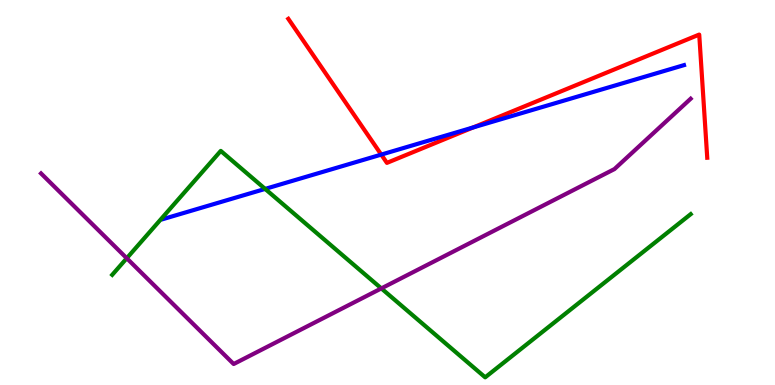[{'lines': ['blue', 'red'], 'intersections': [{'x': 4.92, 'y': 5.98}, {'x': 6.11, 'y': 6.69}]}, {'lines': ['green', 'red'], 'intersections': []}, {'lines': ['purple', 'red'], 'intersections': []}, {'lines': ['blue', 'green'], 'intersections': [{'x': 3.42, 'y': 5.09}]}, {'lines': ['blue', 'purple'], 'intersections': []}, {'lines': ['green', 'purple'], 'intersections': [{'x': 1.64, 'y': 3.29}, {'x': 4.92, 'y': 2.51}]}]